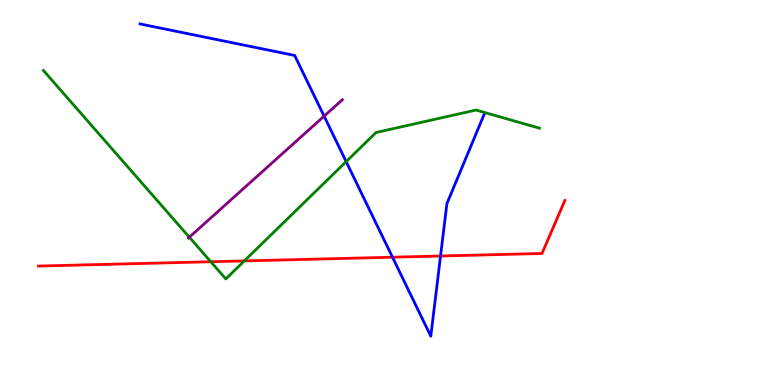[{'lines': ['blue', 'red'], 'intersections': [{'x': 5.06, 'y': 3.32}, {'x': 5.68, 'y': 3.35}]}, {'lines': ['green', 'red'], 'intersections': [{'x': 2.72, 'y': 3.2}, {'x': 3.15, 'y': 3.22}]}, {'lines': ['purple', 'red'], 'intersections': []}, {'lines': ['blue', 'green'], 'intersections': [{'x': 4.47, 'y': 5.8}]}, {'lines': ['blue', 'purple'], 'intersections': [{'x': 4.18, 'y': 6.98}]}, {'lines': ['green', 'purple'], 'intersections': [{'x': 2.44, 'y': 3.84}]}]